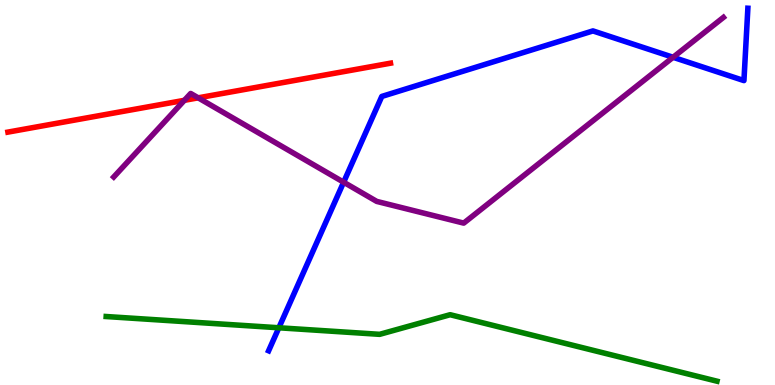[{'lines': ['blue', 'red'], 'intersections': []}, {'lines': ['green', 'red'], 'intersections': []}, {'lines': ['purple', 'red'], 'intersections': [{'x': 2.38, 'y': 7.39}, {'x': 2.56, 'y': 7.46}]}, {'lines': ['blue', 'green'], 'intersections': [{'x': 3.6, 'y': 1.49}]}, {'lines': ['blue', 'purple'], 'intersections': [{'x': 4.43, 'y': 5.27}, {'x': 8.68, 'y': 8.51}]}, {'lines': ['green', 'purple'], 'intersections': []}]